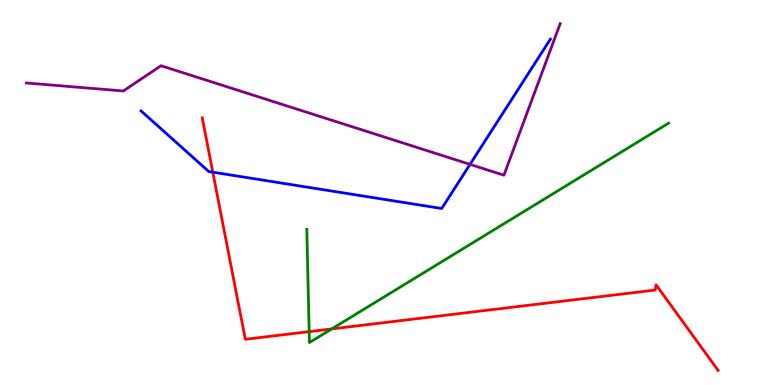[{'lines': ['blue', 'red'], 'intersections': [{'x': 2.75, 'y': 5.53}]}, {'lines': ['green', 'red'], 'intersections': [{'x': 3.99, 'y': 1.39}, {'x': 4.28, 'y': 1.46}]}, {'lines': ['purple', 'red'], 'intersections': []}, {'lines': ['blue', 'green'], 'intersections': []}, {'lines': ['blue', 'purple'], 'intersections': [{'x': 6.06, 'y': 5.73}]}, {'lines': ['green', 'purple'], 'intersections': []}]